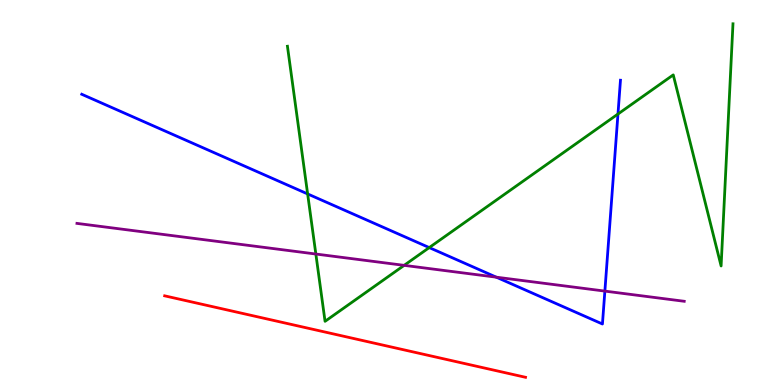[{'lines': ['blue', 'red'], 'intersections': []}, {'lines': ['green', 'red'], 'intersections': []}, {'lines': ['purple', 'red'], 'intersections': []}, {'lines': ['blue', 'green'], 'intersections': [{'x': 3.97, 'y': 4.96}, {'x': 5.54, 'y': 3.57}, {'x': 7.97, 'y': 7.04}]}, {'lines': ['blue', 'purple'], 'intersections': [{'x': 6.4, 'y': 2.8}, {'x': 7.8, 'y': 2.44}]}, {'lines': ['green', 'purple'], 'intersections': [{'x': 4.08, 'y': 3.4}, {'x': 5.21, 'y': 3.11}]}]